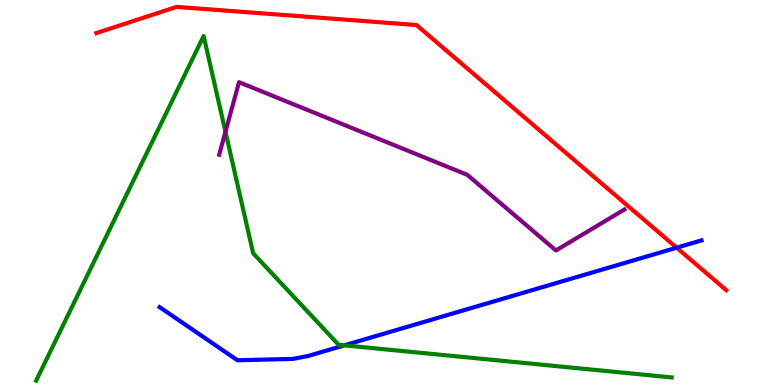[{'lines': ['blue', 'red'], 'intersections': [{'x': 8.73, 'y': 3.57}]}, {'lines': ['green', 'red'], 'intersections': []}, {'lines': ['purple', 'red'], 'intersections': []}, {'lines': ['blue', 'green'], 'intersections': [{'x': 4.44, 'y': 1.03}]}, {'lines': ['blue', 'purple'], 'intersections': []}, {'lines': ['green', 'purple'], 'intersections': [{'x': 2.91, 'y': 6.58}]}]